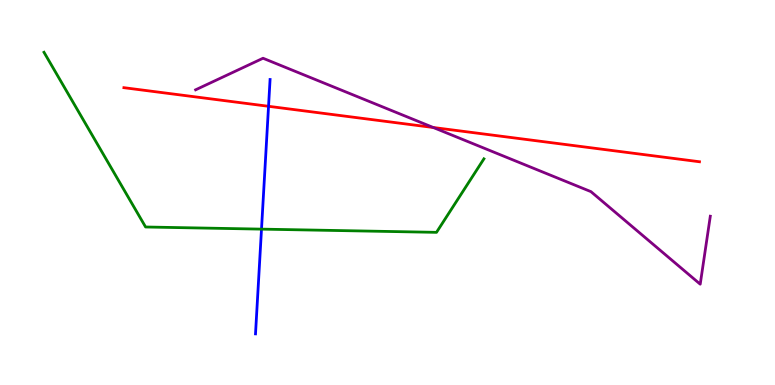[{'lines': ['blue', 'red'], 'intersections': [{'x': 3.47, 'y': 7.24}]}, {'lines': ['green', 'red'], 'intersections': []}, {'lines': ['purple', 'red'], 'intersections': [{'x': 5.59, 'y': 6.69}]}, {'lines': ['blue', 'green'], 'intersections': [{'x': 3.37, 'y': 4.05}]}, {'lines': ['blue', 'purple'], 'intersections': []}, {'lines': ['green', 'purple'], 'intersections': []}]